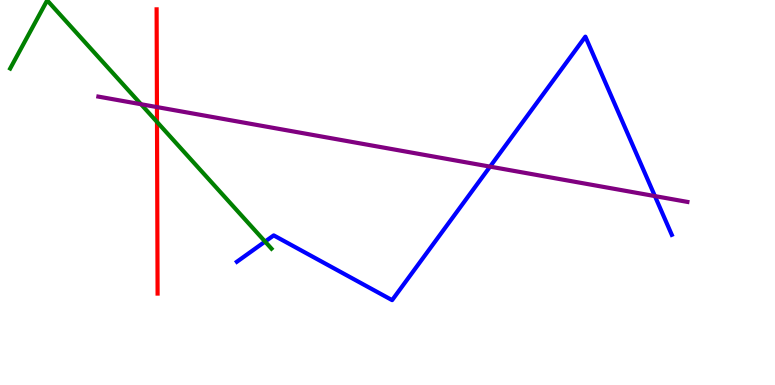[{'lines': ['blue', 'red'], 'intersections': []}, {'lines': ['green', 'red'], 'intersections': [{'x': 2.03, 'y': 6.83}]}, {'lines': ['purple', 'red'], 'intersections': [{'x': 2.03, 'y': 7.22}]}, {'lines': ['blue', 'green'], 'intersections': [{'x': 3.42, 'y': 3.73}]}, {'lines': ['blue', 'purple'], 'intersections': [{'x': 6.32, 'y': 5.67}, {'x': 8.45, 'y': 4.91}]}, {'lines': ['green', 'purple'], 'intersections': [{'x': 1.82, 'y': 7.29}]}]